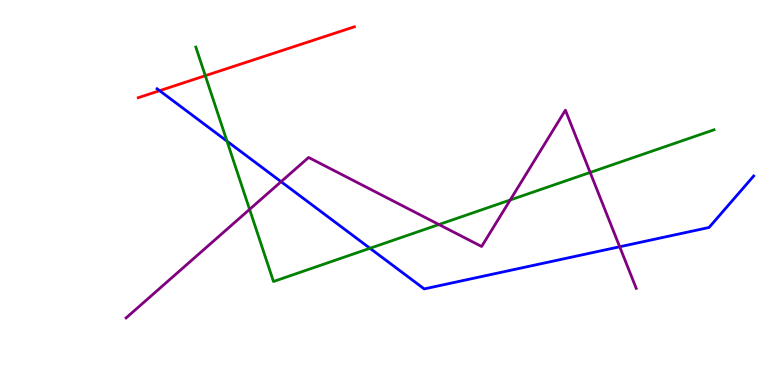[{'lines': ['blue', 'red'], 'intersections': [{'x': 2.06, 'y': 7.64}]}, {'lines': ['green', 'red'], 'intersections': [{'x': 2.65, 'y': 8.03}]}, {'lines': ['purple', 'red'], 'intersections': []}, {'lines': ['blue', 'green'], 'intersections': [{'x': 2.93, 'y': 6.33}, {'x': 4.77, 'y': 3.55}]}, {'lines': ['blue', 'purple'], 'intersections': [{'x': 3.63, 'y': 5.28}, {'x': 8.0, 'y': 3.59}]}, {'lines': ['green', 'purple'], 'intersections': [{'x': 3.22, 'y': 4.56}, {'x': 5.66, 'y': 4.17}, {'x': 6.58, 'y': 4.81}, {'x': 7.61, 'y': 5.52}]}]